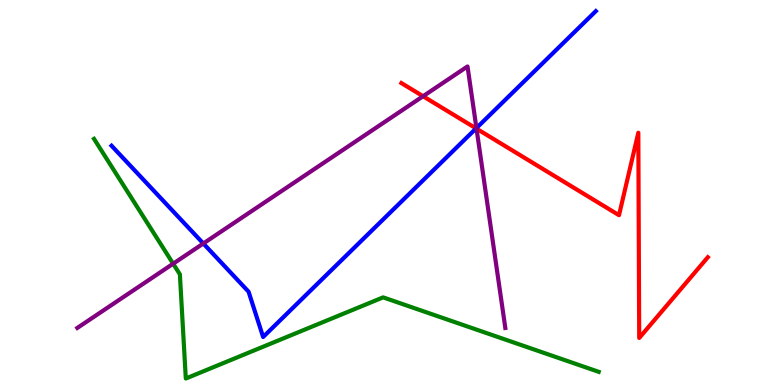[{'lines': ['blue', 'red'], 'intersections': [{'x': 6.14, 'y': 6.66}]}, {'lines': ['green', 'red'], 'intersections': []}, {'lines': ['purple', 'red'], 'intersections': [{'x': 5.46, 'y': 7.5}, {'x': 6.15, 'y': 6.66}]}, {'lines': ['blue', 'green'], 'intersections': []}, {'lines': ['blue', 'purple'], 'intersections': [{'x': 2.62, 'y': 3.68}, {'x': 6.15, 'y': 6.67}]}, {'lines': ['green', 'purple'], 'intersections': [{'x': 2.23, 'y': 3.15}]}]